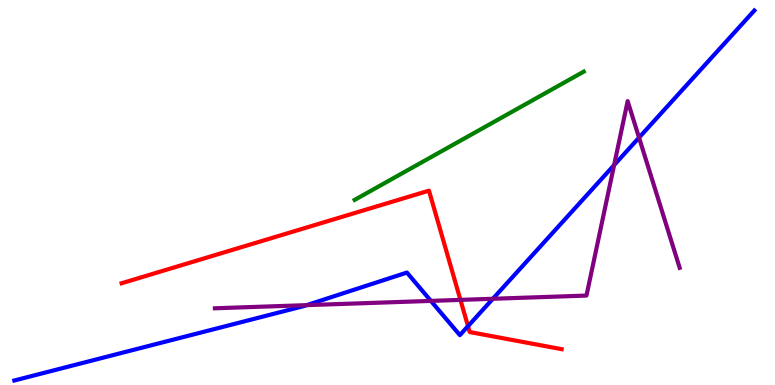[{'lines': ['blue', 'red'], 'intersections': [{'x': 6.04, 'y': 1.53}]}, {'lines': ['green', 'red'], 'intersections': []}, {'lines': ['purple', 'red'], 'intersections': [{'x': 5.94, 'y': 2.21}]}, {'lines': ['blue', 'green'], 'intersections': []}, {'lines': ['blue', 'purple'], 'intersections': [{'x': 3.96, 'y': 2.07}, {'x': 5.56, 'y': 2.18}, {'x': 6.36, 'y': 2.24}, {'x': 7.92, 'y': 5.71}, {'x': 8.25, 'y': 6.43}]}, {'lines': ['green', 'purple'], 'intersections': []}]